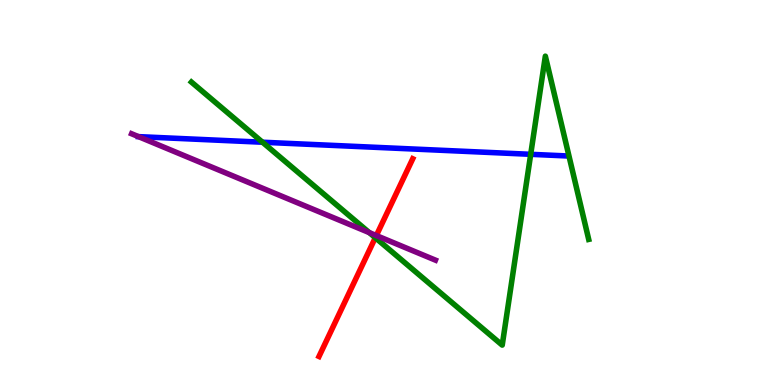[{'lines': ['blue', 'red'], 'intersections': []}, {'lines': ['green', 'red'], 'intersections': [{'x': 4.84, 'y': 3.83}]}, {'lines': ['purple', 'red'], 'intersections': [{'x': 4.86, 'y': 3.88}]}, {'lines': ['blue', 'green'], 'intersections': [{'x': 3.39, 'y': 6.31}, {'x': 6.85, 'y': 5.99}]}, {'lines': ['blue', 'purple'], 'intersections': [{'x': 1.79, 'y': 6.45}]}, {'lines': ['green', 'purple'], 'intersections': [{'x': 4.77, 'y': 3.96}]}]